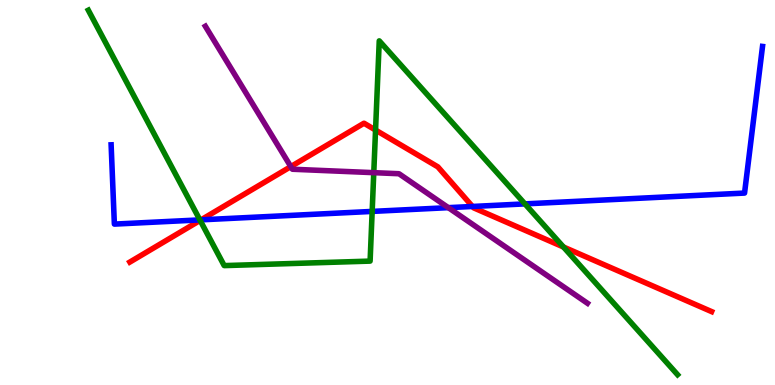[{'lines': ['blue', 'red'], 'intersections': [{'x': 2.59, 'y': 4.29}, {'x': 6.1, 'y': 4.64}]}, {'lines': ['green', 'red'], 'intersections': [{'x': 2.58, 'y': 4.28}, {'x': 4.85, 'y': 6.62}, {'x': 7.27, 'y': 3.58}]}, {'lines': ['purple', 'red'], 'intersections': [{'x': 3.75, 'y': 5.67}]}, {'lines': ['blue', 'green'], 'intersections': [{'x': 2.58, 'y': 4.29}, {'x': 4.8, 'y': 4.51}, {'x': 6.77, 'y': 4.7}]}, {'lines': ['blue', 'purple'], 'intersections': [{'x': 5.79, 'y': 4.61}]}, {'lines': ['green', 'purple'], 'intersections': [{'x': 4.82, 'y': 5.52}]}]